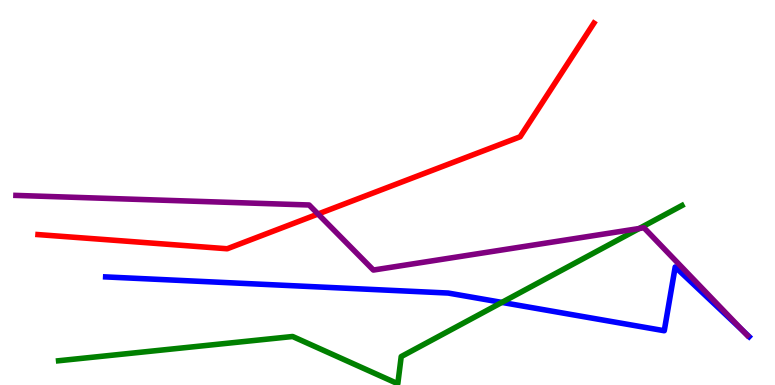[{'lines': ['blue', 'red'], 'intersections': []}, {'lines': ['green', 'red'], 'intersections': []}, {'lines': ['purple', 'red'], 'intersections': [{'x': 4.1, 'y': 4.44}]}, {'lines': ['blue', 'green'], 'intersections': [{'x': 6.48, 'y': 2.15}]}, {'lines': ['blue', 'purple'], 'intersections': [{'x': 9.59, 'y': 1.41}]}, {'lines': ['green', 'purple'], 'intersections': [{'x': 8.25, 'y': 4.06}]}]